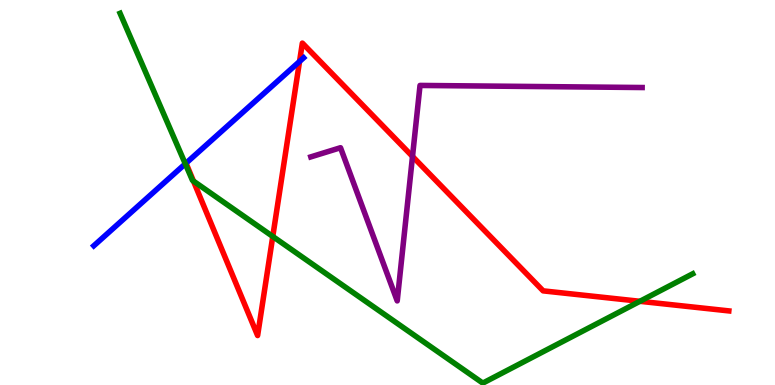[{'lines': ['blue', 'red'], 'intersections': [{'x': 3.87, 'y': 8.4}]}, {'lines': ['green', 'red'], 'intersections': [{'x': 2.5, 'y': 5.3}, {'x': 3.52, 'y': 3.86}, {'x': 8.26, 'y': 2.17}]}, {'lines': ['purple', 'red'], 'intersections': [{'x': 5.32, 'y': 5.94}]}, {'lines': ['blue', 'green'], 'intersections': [{'x': 2.39, 'y': 5.75}]}, {'lines': ['blue', 'purple'], 'intersections': []}, {'lines': ['green', 'purple'], 'intersections': []}]